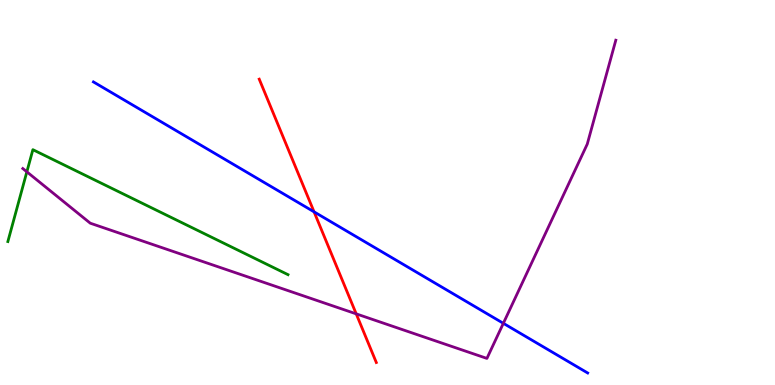[{'lines': ['blue', 'red'], 'intersections': [{'x': 4.05, 'y': 4.5}]}, {'lines': ['green', 'red'], 'intersections': []}, {'lines': ['purple', 'red'], 'intersections': [{'x': 4.6, 'y': 1.85}]}, {'lines': ['blue', 'green'], 'intersections': []}, {'lines': ['blue', 'purple'], 'intersections': [{'x': 6.49, 'y': 1.6}]}, {'lines': ['green', 'purple'], 'intersections': [{'x': 0.347, 'y': 5.54}]}]